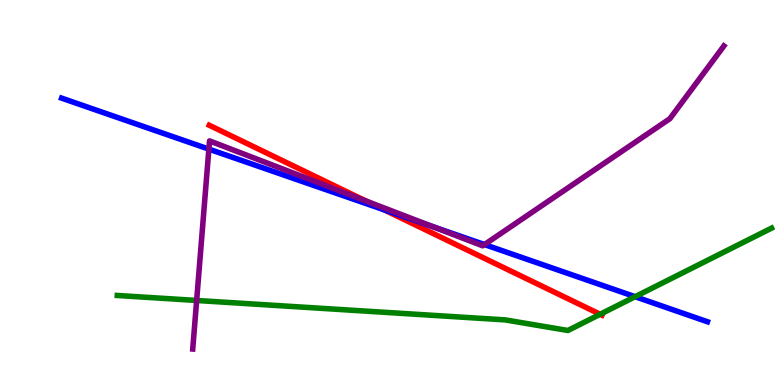[{'lines': ['blue', 'red'], 'intersections': [{'x': 4.96, 'y': 4.55}]}, {'lines': ['green', 'red'], 'intersections': [{'x': 7.74, 'y': 1.84}]}, {'lines': ['purple', 'red'], 'intersections': [{'x': 4.72, 'y': 4.78}]}, {'lines': ['blue', 'green'], 'intersections': [{'x': 8.19, 'y': 2.29}]}, {'lines': ['blue', 'purple'], 'intersections': [{'x': 2.7, 'y': 6.13}, {'x': 5.58, 'y': 4.11}, {'x': 6.25, 'y': 3.65}]}, {'lines': ['green', 'purple'], 'intersections': [{'x': 2.54, 'y': 2.2}]}]